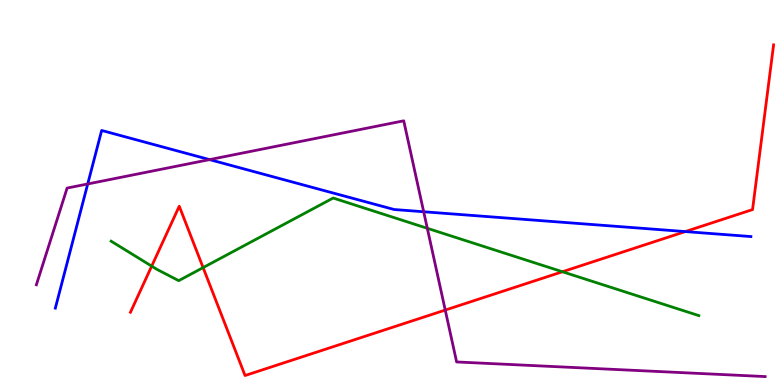[{'lines': ['blue', 'red'], 'intersections': [{'x': 8.84, 'y': 3.98}]}, {'lines': ['green', 'red'], 'intersections': [{'x': 1.96, 'y': 3.09}, {'x': 2.62, 'y': 3.05}, {'x': 7.26, 'y': 2.94}]}, {'lines': ['purple', 'red'], 'intersections': [{'x': 5.75, 'y': 1.95}]}, {'lines': ['blue', 'green'], 'intersections': []}, {'lines': ['blue', 'purple'], 'intersections': [{'x': 1.13, 'y': 5.22}, {'x': 2.7, 'y': 5.85}, {'x': 5.47, 'y': 4.5}]}, {'lines': ['green', 'purple'], 'intersections': [{'x': 5.51, 'y': 4.07}]}]